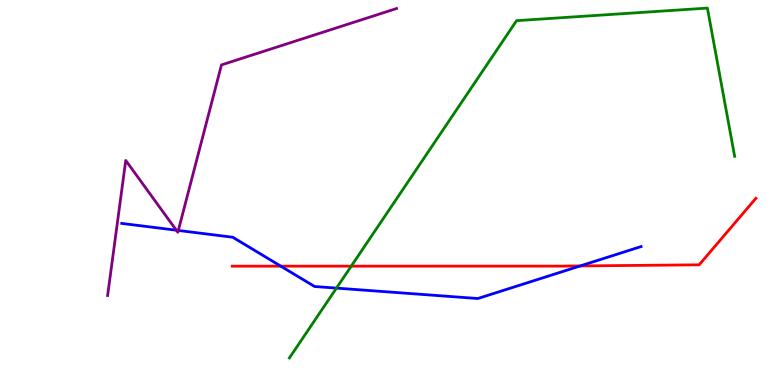[{'lines': ['blue', 'red'], 'intersections': [{'x': 3.62, 'y': 3.09}, {'x': 7.49, 'y': 3.09}]}, {'lines': ['green', 'red'], 'intersections': [{'x': 4.53, 'y': 3.09}]}, {'lines': ['purple', 'red'], 'intersections': []}, {'lines': ['blue', 'green'], 'intersections': [{'x': 4.34, 'y': 2.52}]}, {'lines': ['blue', 'purple'], 'intersections': [{'x': 2.28, 'y': 4.02}, {'x': 2.3, 'y': 4.01}]}, {'lines': ['green', 'purple'], 'intersections': []}]